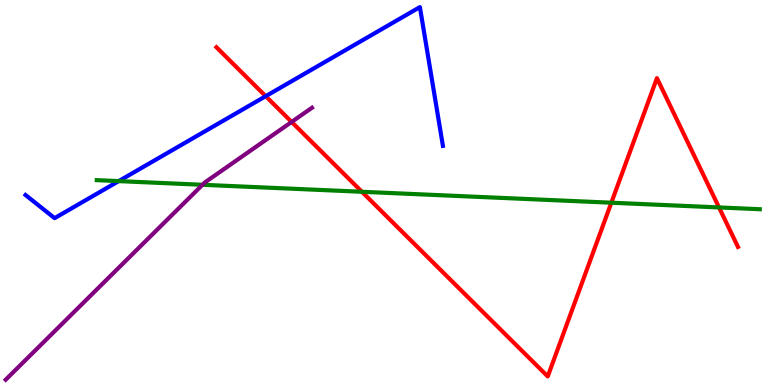[{'lines': ['blue', 'red'], 'intersections': [{'x': 3.43, 'y': 7.5}]}, {'lines': ['green', 'red'], 'intersections': [{'x': 4.67, 'y': 5.02}, {'x': 7.89, 'y': 4.73}, {'x': 9.28, 'y': 4.61}]}, {'lines': ['purple', 'red'], 'intersections': [{'x': 3.76, 'y': 6.83}]}, {'lines': ['blue', 'green'], 'intersections': [{'x': 1.53, 'y': 5.3}]}, {'lines': ['blue', 'purple'], 'intersections': []}, {'lines': ['green', 'purple'], 'intersections': [{'x': 2.61, 'y': 5.2}]}]